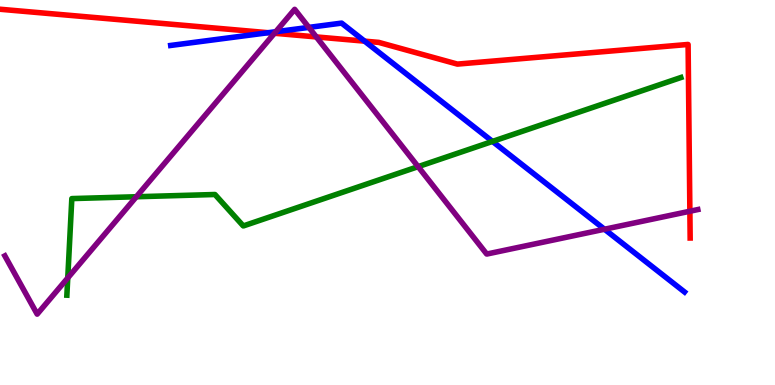[{'lines': ['blue', 'red'], 'intersections': [{'x': 3.46, 'y': 9.15}, {'x': 4.7, 'y': 8.93}]}, {'lines': ['green', 'red'], 'intersections': []}, {'lines': ['purple', 'red'], 'intersections': [{'x': 3.54, 'y': 9.14}, {'x': 4.08, 'y': 9.04}, {'x': 8.9, 'y': 4.51}]}, {'lines': ['blue', 'green'], 'intersections': [{'x': 6.35, 'y': 6.33}]}, {'lines': ['blue', 'purple'], 'intersections': [{'x': 3.56, 'y': 9.18}, {'x': 3.98, 'y': 9.29}, {'x': 7.8, 'y': 4.05}]}, {'lines': ['green', 'purple'], 'intersections': [{'x': 0.874, 'y': 2.78}, {'x': 1.76, 'y': 4.89}, {'x': 5.4, 'y': 5.67}]}]